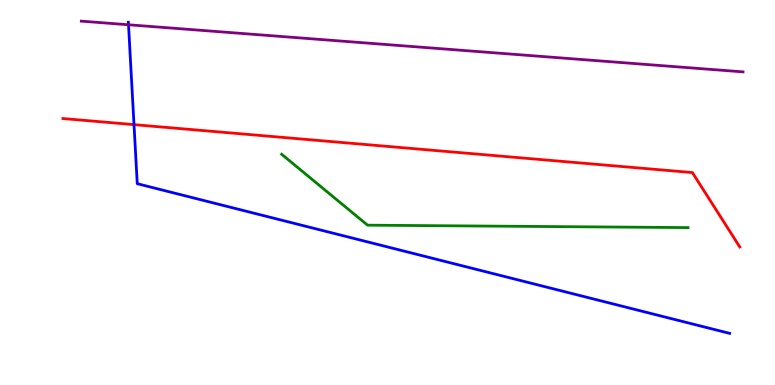[{'lines': ['blue', 'red'], 'intersections': [{'x': 1.73, 'y': 6.76}]}, {'lines': ['green', 'red'], 'intersections': []}, {'lines': ['purple', 'red'], 'intersections': []}, {'lines': ['blue', 'green'], 'intersections': []}, {'lines': ['blue', 'purple'], 'intersections': [{'x': 1.66, 'y': 9.36}]}, {'lines': ['green', 'purple'], 'intersections': []}]